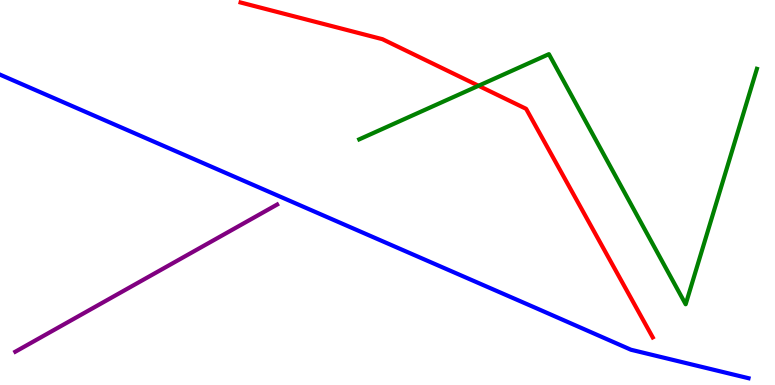[{'lines': ['blue', 'red'], 'intersections': []}, {'lines': ['green', 'red'], 'intersections': [{'x': 6.17, 'y': 7.77}]}, {'lines': ['purple', 'red'], 'intersections': []}, {'lines': ['blue', 'green'], 'intersections': []}, {'lines': ['blue', 'purple'], 'intersections': []}, {'lines': ['green', 'purple'], 'intersections': []}]